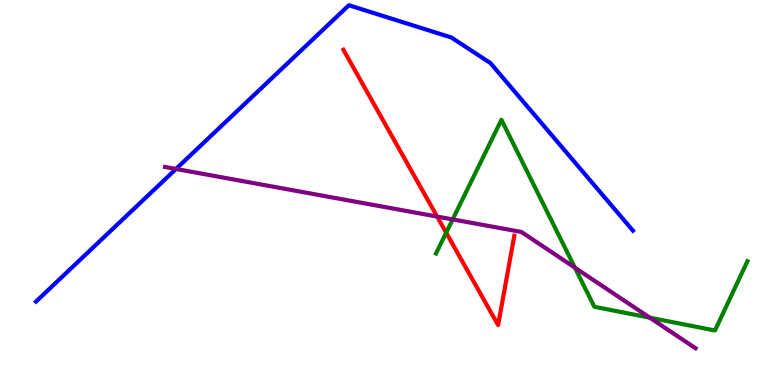[{'lines': ['blue', 'red'], 'intersections': []}, {'lines': ['green', 'red'], 'intersections': [{'x': 5.76, 'y': 3.96}]}, {'lines': ['purple', 'red'], 'intersections': [{'x': 5.64, 'y': 4.37}]}, {'lines': ['blue', 'green'], 'intersections': []}, {'lines': ['blue', 'purple'], 'intersections': [{'x': 2.27, 'y': 5.61}]}, {'lines': ['green', 'purple'], 'intersections': [{'x': 5.84, 'y': 4.3}, {'x': 7.42, 'y': 3.05}, {'x': 8.38, 'y': 1.75}]}]